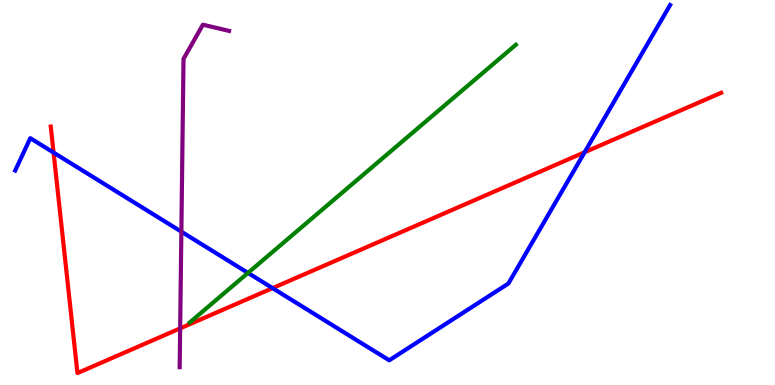[{'lines': ['blue', 'red'], 'intersections': [{'x': 0.691, 'y': 6.04}, {'x': 3.52, 'y': 2.52}, {'x': 7.54, 'y': 6.05}]}, {'lines': ['green', 'red'], 'intersections': []}, {'lines': ['purple', 'red'], 'intersections': [{'x': 2.32, 'y': 1.47}]}, {'lines': ['blue', 'green'], 'intersections': [{'x': 3.2, 'y': 2.91}]}, {'lines': ['blue', 'purple'], 'intersections': [{'x': 2.34, 'y': 3.98}]}, {'lines': ['green', 'purple'], 'intersections': []}]